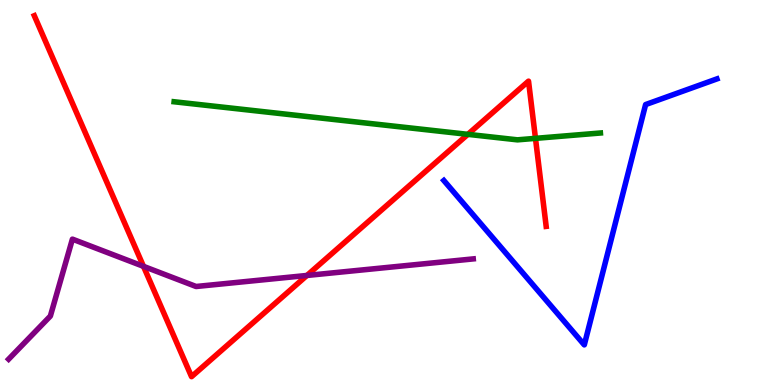[{'lines': ['blue', 'red'], 'intersections': []}, {'lines': ['green', 'red'], 'intersections': [{'x': 6.04, 'y': 6.51}, {'x': 6.91, 'y': 6.41}]}, {'lines': ['purple', 'red'], 'intersections': [{'x': 1.85, 'y': 3.08}, {'x': 3.96, 'y': 2.85}]}, {'lines': ['blue', 'green'], 'intersections': []}, {'lines': ['blue', 'purple'], 'intersections': []}, {'lines': ['green', 'purple'], 'intersections': []}]